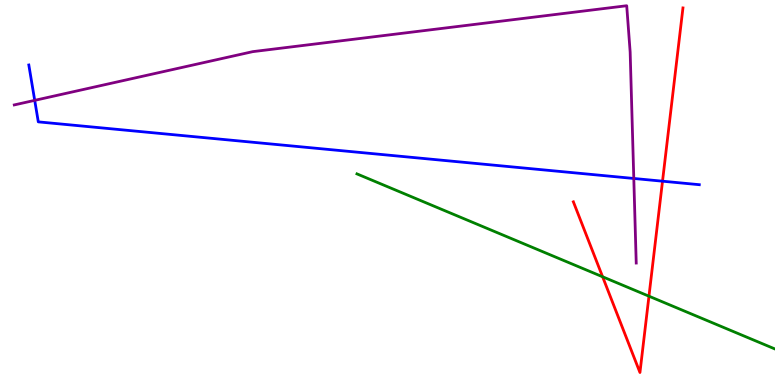[{'lines': ['blue', 'red'], 'intersections': [{'x': 8.55, 'y': 5.29}]}, {'lines': ['green', 'red'], 'intersections': [{'x': 7.78, 'y': 2.81}, {'x': 8.37, 'y': 2.31}]}, {'lines': ['purple', 'red'], 'intersections': []}, {'lines': ['blue', 'green'], 'intersections': []}, {'lines': ['blue', 'purple'], 'intersections': [{'x': 0.448, 'y': 7.39}, {'x': 8.18, 'y': 5.36}]}, {'lines': ['green', 'purple'], 'intersections': []}]